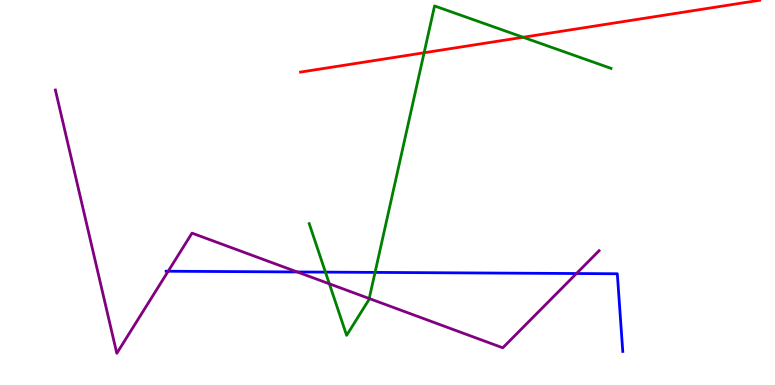[{'lines': ['blue', 'red'], 'intersections': []}, {'lines': ['green', 'red'], 'intersections': [{'x': 5.47, 'y': 8.63}, {'x': 6.75, 'y': 9.03}]}, {'lines': ['purple', 'red'], 'intersections': []}, {'lines': ['blue', 'green'], 'intersections': [{'x': 4.2, 'y': 2.93}, {'x': 4.84, 'y': 2.92}]}, {'lines': ['blue', 'purple'], 'intersections': [{'x': 2.17, 'y': 2.95}, {'x': 3.84, 'y': 2.94}, {'x': 7.44, 'y': 2.9}]}, {'lines': ['green', 'purple'], 'intersections': [{'x': 4.25, 'y': 2.63}, {'x': 4.76, 'y': 2.25}]}]